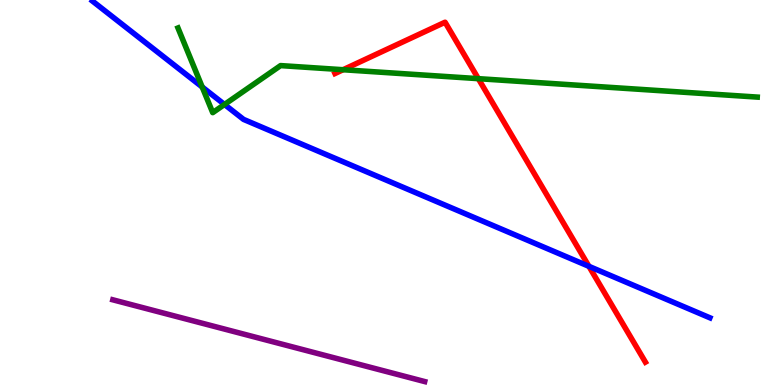[{'lines': ['blue', 'red'], 'intersections': [{'x': 7.6, 'y': 3.08}]}, {'lines': ['green', 'red'], 'intersections': [{'x': 4.43, 'y': 8.19}, {'x': 6.17, 'y': 7.96}]}, {'lines': ['purple', 'red'], 'intersections': []}, {'lines': ['blue', 'green'], 'intersections': [{'x': 2.61, 'y': 7.74}, {'x': 2.9, 'y': 7.29}]}, {'lines': ['blue', 'purple'], 'intersections': []}, {'lines': ['green', 'purple'], 'intersections': []}]